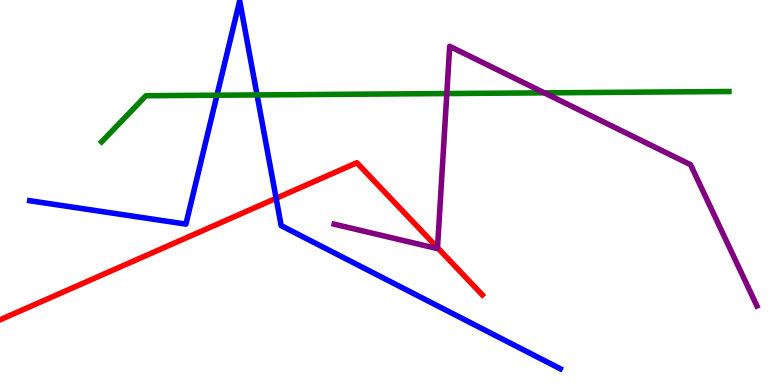[{'lines': ['blue', 'red'], 'intersections': [{'x': 3.56, 'y': 4.85}]}, {'lines': ['green', 'red'], 'intersections': []}, {'lines': ['purple', 'red'], 'intersections': [{'x': 5.65, 'y': 3.57}]}, {'lines': ['blue', 'green'], 'intersections': [{'x': 2.8, 'y': 7.53}, {'x': 3.32, 'y': 7.53}]}, {'lines': ['blue', 'purple'], 'intersections': []}, {'lines': ['green', 'purple'], 'intersections': [{'x': 5.77, 'y': 7.57}, {'x': 7.02, 'y': 7.59}]}]